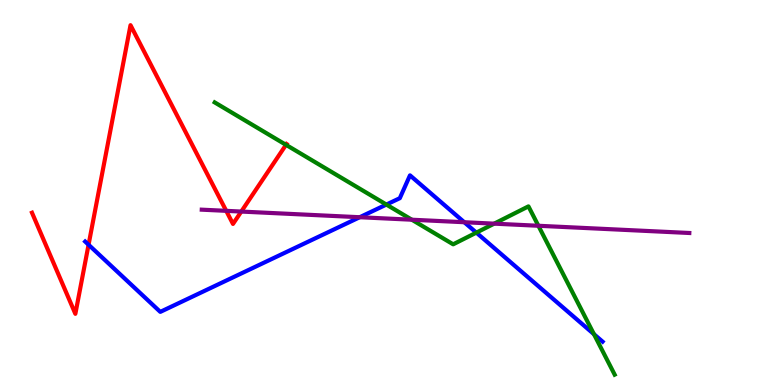[{'lines': ['blue', 'red'], 'intersections': [{'x': 1.14, 'y': 3.64}]}, {'lines': ['green', 'red'], 'intersections': [{'x': 3.69, 'y': 6.24}]}, {'lines': ['purple', 'red'], 'intersections': [{'x': 2.92, 'y': 4.52}, {'x': 3.11, 'y': 4.5}]}, {'lines': ['blue', 'green'], 'intersections': [{'x': 4.99, 'y': 4.69}, {'x': 6.15, 'y': 3.96}, {'x': 7.66, 'y': 1.32}]}, {'lines': ['blue', 'purple'], 'intersections': [{'x': 4.64, 'y': 4.36}, {'x': 5.99, 'y': 4.23}]}, {'lines': ['green', 'purple'], 'intersections': [{'x': 5.31, 'y': 4.29}, {'x': 6.38, 'y': 4.19}, {'x': 6.95, 'y': 4.14}]}]